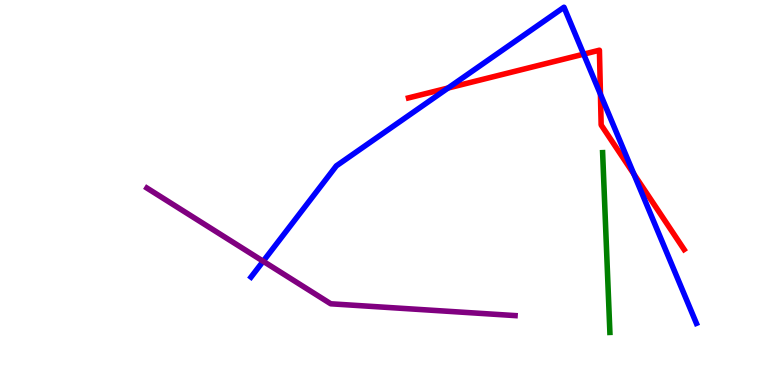[{'lines': ['blue', 'red'], 'intersections': [{'x': 5.78, 'y': 7.71}, {'x': 7.53, 'y': 8.59}, {'x': 7.75, 'y': 7.55}, {'x': 8.18, 'y': 5.48}]}, {'lines': ['green', 'red'], 'intersections': []}, {'lines': ['purple', 'red'], 'intersections': []}, {'lines': ['blue', 'green'], 'intersections': []}, {'lines': ['blue', 'purple'], 'intersections': [{'x': 3.4, 'y': 3.21}]}, {'lines': ['green', 'purple'], 'intersections': []}]